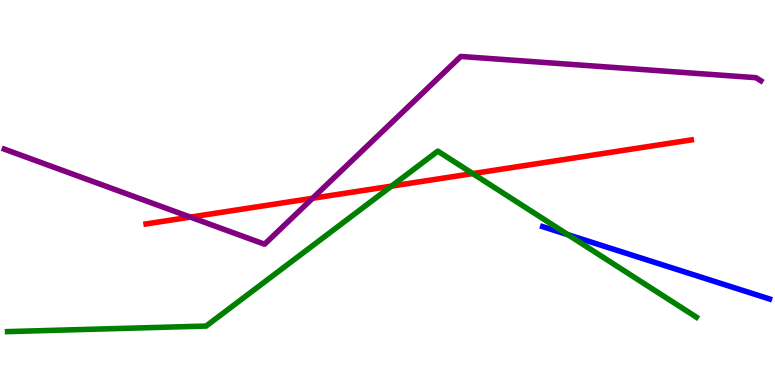[{'lines': ['blue', 'red'], 'intersections': []}, {'lines': ['green', 'red'], 'intersections': [{'x': 5.05, 'y': 5.17}, {'x': 6.1, 'y': 5.49}]}, {'lines': ['purple', 'red'], 'intersections': [{'x': 2.46, 'y': 4.36}, {'x': 4.03, 'y': 4.85}]}, {'lines': ['blue', 'green'], 'intersections': [{'x': 7.33, 'y': 3.9}]}, {'lines': ['blue', 'purple'], 'intersections': []}, {'lines': ['green', 'purple'], 'intersections': []}]